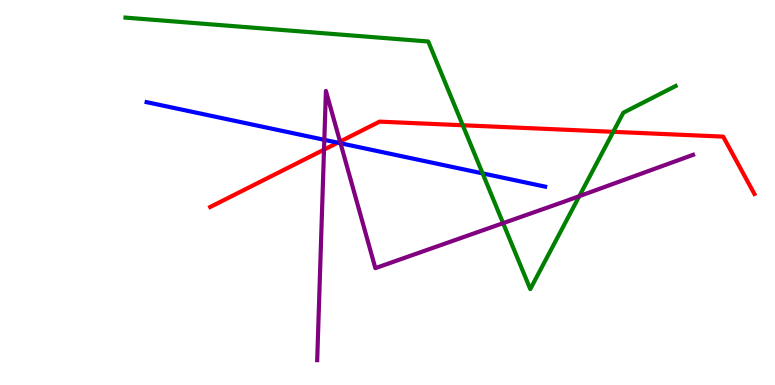[{'lines': ['blue', 'red'], 'intersections': [{'x': 4.36, 'y': 6.29}]}, {'lines': ['green', 'red'], 'intersections': [{'x': 5.97, 'y': 6.75}, {'x': 7.91, 'y': 6.58}]}, {'lines': ['purple', 'red'], 'intersections': [{'x': 4.18, 'y': 6.11}, {'x': 4.39, 'y': 6.32}]}, {'lines': ['blue', 'green'], 'intersections': [{'x': 6.23, 'y': 5.5}]}, {'lines': ['blue', 'purple'], 'intersections': [{'x': 4.18, 'y': 6.37}, {'x': 4.39, 'y': 6.28}]}, {'lines': ['green', 'purple'], 'intersections': [{'x': 6.49, 'y': 4.2}, {'x': 7.47, 'y': 4.9}]}]